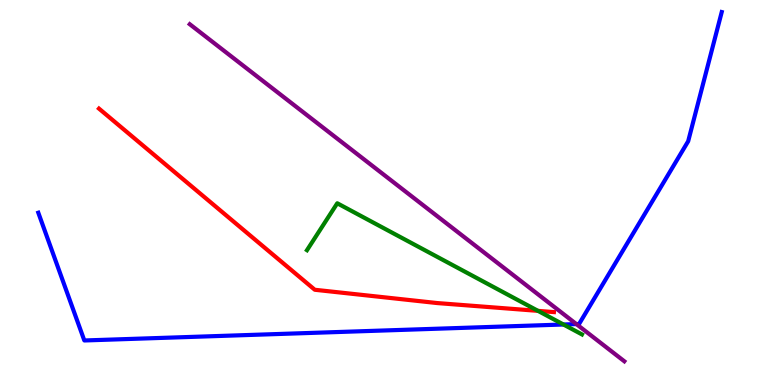[{'lines': ['blue', 'red'], 'intersections': []}, {'lines': ['green', 'red'], 'intersections': [{'x': 6.94, 'y': 1.93}]}, {'lines': ['purple', 'red'], 'intersections': []}, {'lines': ['blue', 'green'], 'intersections': [{'x': 7.27, 'y': 1.57}]}, {'lines': ['blue', 'purple'], 'intersections': [{'x': 7.44, 'y': 1.58}]}, {'lines': ['green', 'purple'], 'intersections': []}]